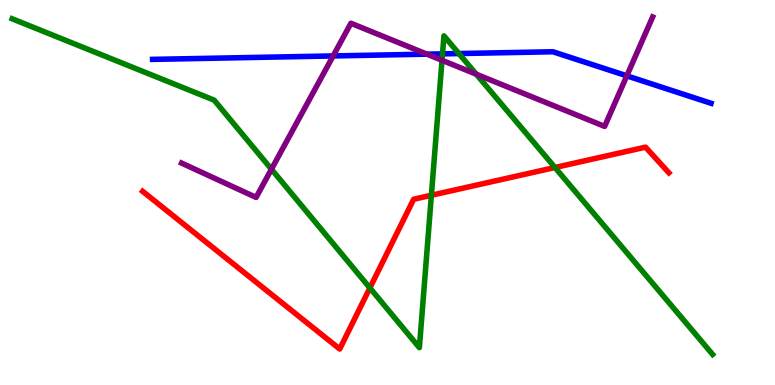[{'lines': ['blue', 'red'], 'intersections': []}, {'lines': ['green', 'red'], 'intersections': [{'x': 4.77, 'y': 2.52}, {'x': 5.57, 'y': 4.93}, {'x': 7.16, 'y': 5.65}]}, {'lines': ['purple', 'red'], 'intersections': []}, {'lines': ['blue', 'green'], 'intersections': [{'x': 5.71, 'y': 8.6}, {'x': 5.92, 'y': 8.61}]}, {'lines': ['blue', 'purple'], 'intersections': [{'x': 4.3, 'y': 8.55}, {'x': 5.51, 'y': 8.59}, {'x': 8.09, 'y': 8.03}]}, {'lines': ['green', 'purple'], 'intersections': [{'x': 3.5, 'y': 5.6}, {'x': 5.7, 'y': 8.43}, {'x': 6.15, 'y': 8.07}]}]